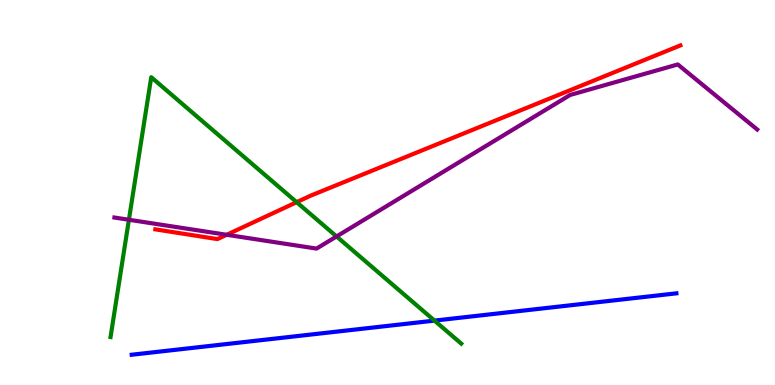[{'lines': ['blue', 'red'], 'intersections': []}, {'lines': ['green', 'red'], 'intersections': [{'x': 3.83, 'y': 4.75}]}, {'lines': ['purple', 'red'], 'intersections': [{'x': 2.92, 'y': 3.9}]}, {'lines': ['blue', 'green'], 'intersections': [{'x': 5.61, 'y': 1.67}]}, {'lines': ['blue', 'purple'], 'intersections': []}, {'lines': ['green', 'purple'], 'intersections': [{'x': 1.66, 'y': 4.29}, {'x': 4.34, 'y': 3.86}]}]